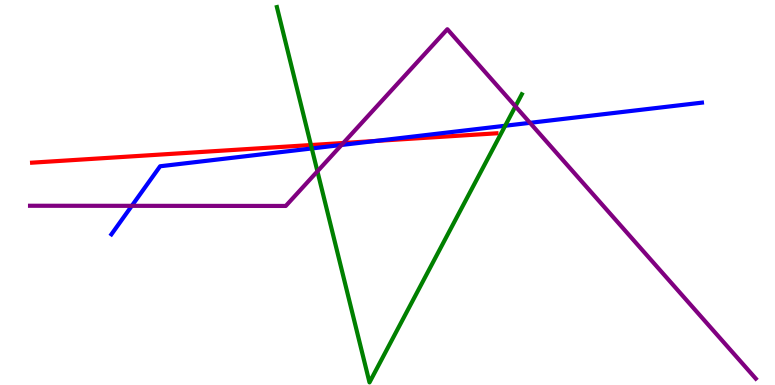[{'lines': ['blue', 'red'], 'intersections': [{'x': 4.85, 'y': 6.34}]}, {'lines': ['green', 'red'], 'intersections': [{'x': 4.01, 'y': 6.23}]}, {'lines': ['purple', 'red'], 'intersections': [{'x': 4.43, 'y': 6.29}]}, {'lines': ['blue', 'green'], 'intersections': [{'x': 4.02, 'y': 6.14}, {'x': 6.52, 'y': 6.73}]}, {'lines': ['blue', 'purple'], 'intersections': [{'x': 1.7, 'y': 4.65}, {'x': 4.41, 'y': 6.23}, {'x': 6.84, 'y': 6.81}]}, {'lines': ['green', 'purple'], 'intersections': [{'x': 4.1, 'y': 5.55}, {'x': 6.65, 'y': 7.24}]}]